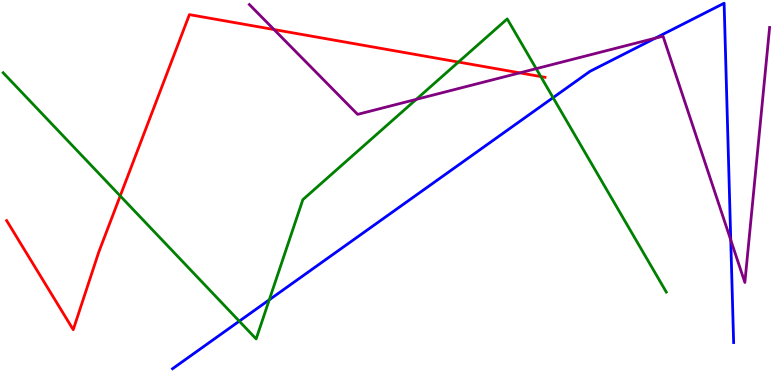[{'lines': ['blue', 'red'], 'intersections': []}, {'lines': ['green', 'red'], 'intersections': [{'x': 1.55, 'y': 4.91}, {'x': 5.92, 'y': 8.39}, {'x': 6.98, 'y': 8.01}]}, {'lines': ['purple', 'red'], 'intersections': [{'x': 3.54, 'y': 9.23}, {'x': 6.71, 'y': 8.11}]}, {'lines': ['blue', 'green'], 'intersections': [{'x': 3.09, 'y': 1.66}, {'x': 3.47, 'y': 2.21}, {'x': 7.14, 'y': 7.46}]}, {'lines': ['blue', 'purple'], 'intersections': [{'x': 8.46, 'y': 9.01}, {'x': 9.43, 'y': 3.77}]}, {'lines': ['green', 'purple'], 'intersections': [{'x': 5.37, 'y': 7.42}, {'x': 6.92, 'y': 8.22}]}]